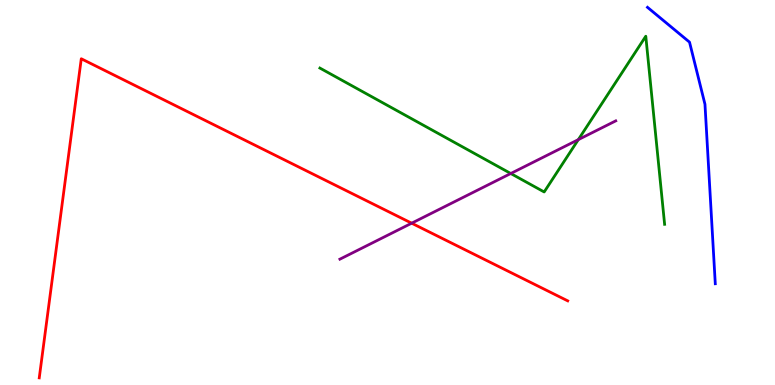[{'lines': ['blue', 'red'], 'intersections': []}, {'lines': ['green', 'red'], 'intersections': []}, {'lines': ['purple', 'red'], 'intersections': [{'x': 5.31, 'y': 4.2}]}, {'lines': ['blue', 'green'], 'intersections': []}, {'lines': ['blue', 'purple'], 'intersections': []}, {'lines': ['green', 'purple'], 'intersections': [{'x': 6.59, 'y': 5.49}, {'x': 7.46, 'y': 6.37}]}]